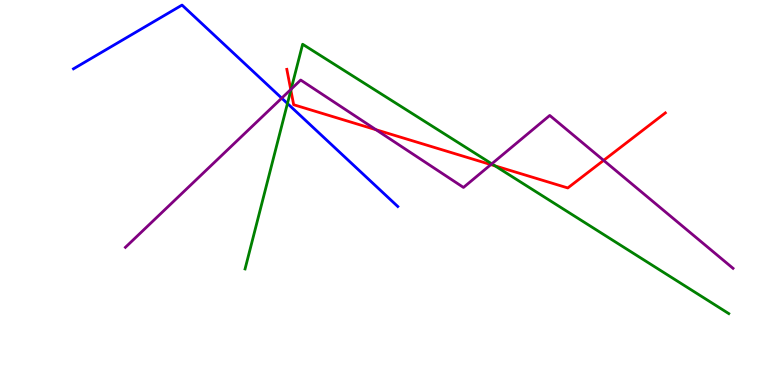[{'lines': ['blue', 'red'], 'intersections': []}, {'lines': ['green', 'red'], 'intersections': [{'x': 3.75, 'y': 7.66}, {'x': 6.39, 'y': 5.69}]}, {'lines': ['purple', 'red'], 'intersections': [{'x': 3.75, 'y': 7.67}, {'x': 4.85, 'y': 6.63}, {'x': 6.33, 'y': 5.72}, {'x': 7.79, 'y': 5.83}]}, {'lines': ['blue', 'green'], 'intersections': [{'x': 3.71, 'y': 7.31}]}, {'lines': ['blue', 'purple'], 'intersections': [{'x': 3.64, 'y': 7.45}]}, {'lines': ['green', 'purple'], 'intersections': [{'x': 3.76, 'y': 7.68}, {'x': 6.35, 'y': 5.75}]}]